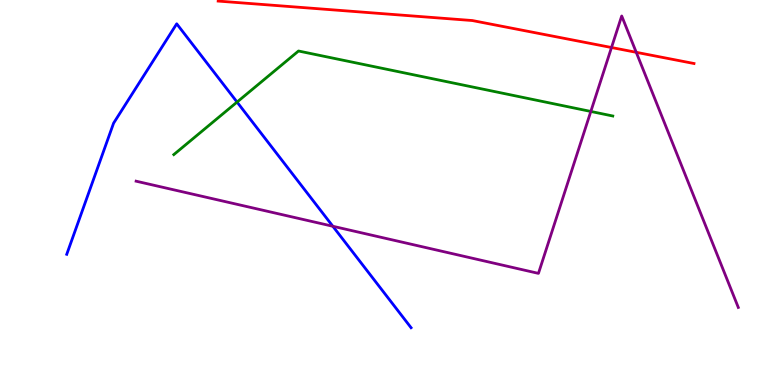[{'lines': ['blue', 'red'], 'intersections': []}, {'lines': ['green', 'red'], 'intersections': []}, {'lines': ['purple', 'red'], 'intersections': [{'x': 7.89, 'y': 8.77}, {'x': 8.21, 'y': 8.64}]}, {'lines': ['blue', 'green'], 'intersections': [{'x': 3.06, 'y': 7.35}]}, {'lines': ['blue', 'purple'], 'intersections': [{'x': 4.29, 'y': 4.12}]}, {'lines': ['green', 'purple'], 'intersections': [{'x': 7.62, 'y': 7.11}]}]